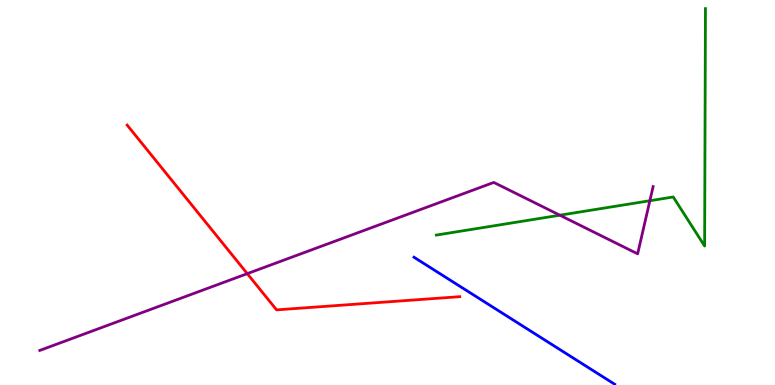[{'lines': ['blue', 'red'], 'intersections': []}, {'lines': ['green', 'red'], 'intersections': []}, {'lines': ['purple', 'red'], 'intersections': [{'x': 3.19, 'y': 2.89}]}, {'lines': ['blue', 'green'], 'intersections': []}, {'lines': ['blue', 'purple'], 'intersections': []}, {'lines': ['green', 'purple'], 'intersections': [{'x': 7.22, 'y': 4.41}, {'x': 8.39, 'y': 4.79}]}]